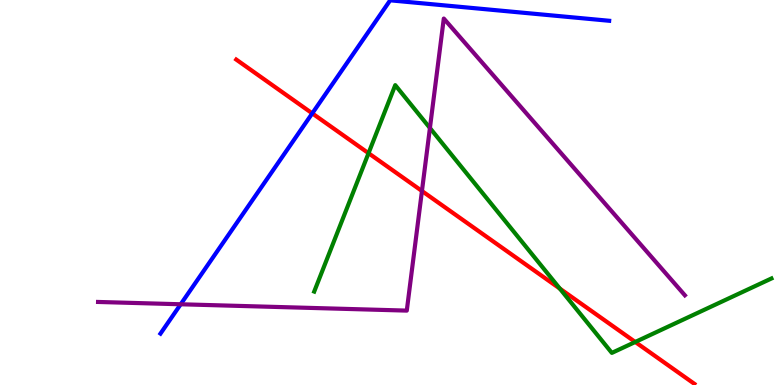[{'lines': ['blue', 'red'], 'intersections': [{'x': 4.03, 'y': 7.06}]}, {'lines': ['green', 'red'], 'intersections': [{'x': 4.76, 'y': 6.02}, {'x': 7.22, 'y': 2.5}, {'x': 8.2, 'y': 1.12}]}, {'lines': ['purple', 'red'], 'intersections': [{'x': 5.44, 'y': 5.04}]}, {'lines': ['blue', 'green'], 'intersections': []}, {'lines': ['blue', 'purple'], 'intersections': [{'x': 2.33, 'y': 2.1}]}, {'lines': ['green', 'purple'], 'intersections': [{'x': 5.55, 'y': 6.68}]}]